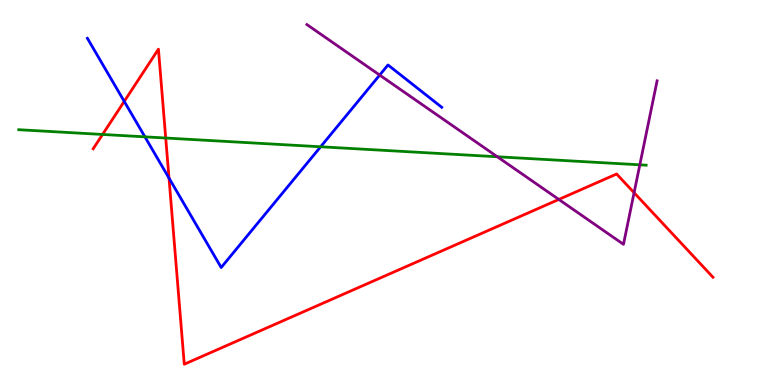[{'lines': ['blue', 'red'], 'intersections': [{'x': 1.6, 'y': 7.37}, {'x': 2.18, 'y': 5.37}]}, {'lines': ['green', 'red'], 'intersections': [{'x': 1.32, 'y': 6.51}, {'x': 2.14, 'y': 6.42}]}, {'lines': ['purple', 'red'], 'intersections': [{'x': 7.21, 'y': 4.82}, {'x': 8.18, 'y': 4.99}]}, {'lines': ['blue', 'green'], 'intersections': [{'x': 1.87, 'y': 6.45}, {'x': 4.14, 'y': 6.19}]}, {'lines': ['blue', 'purple'], 'intersections': [{'x': 4.9, 'y': 8.05}]}, {'lines': ['green', 'purple'], 'intersections': [{'x': 6.42, 'y': 5.93}, {'x': 8.26, 'y': 5.72}]}]